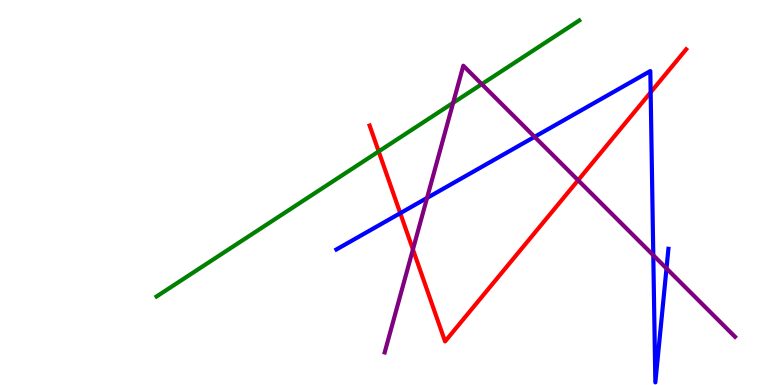[{'lines': ['blue', 'red'], 'intersections': [{'x': 5.16, 'y': 4.46}, {'x': 8.4, 'y': 7.6}]}, {'lines': ['green', 'red'], 'intersections': [{'x': 4.89, 'y': 6.07}]}, {'lines': ['purple', 'red'], 'intersections': [{'x': 5.33, 'y': 3.52}, {'x': 7.46, 'y': 5.32}]}, {'lines': ['blue', 'green'], 'intersections': []}, {'lines': ['blue', 'purple'], 'intersections': [{'x': 5.51, 'y': 4.86}, {'x': 6.9, 'y': 6.45}, {'x': 8.43, 'y': 3.37}, {'x': 8.6, 'y': 3.03}]}, {'lines': ['green', 'purple'], 'intersections': [{'x': 5.85, 'y': 7.33}, {'x': 6.22, 'y': 7.81}]}]